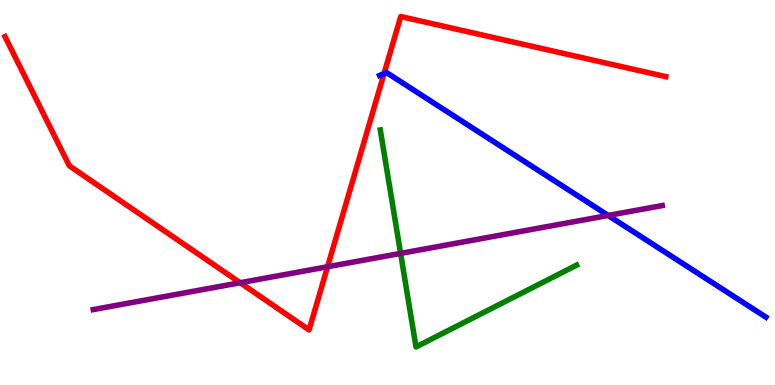[{'lines': ['blue', 'red'], 'intersections': [{'x': 4.96, 'y': 8.09}]}, {'lines': ['green', 'red'], 'intersections': []}, {'lines': ['purple', 'red'], 'intersections': [{'x': 3.1, 'y': 2.66}, {'x': 4.23, 'y': 3.07}]}, {'lines': ['blue', 'green'], 'intersections': []}, {'lines': ['blue', 'purple'], 'intersections': [{'x': 7.85, 'y': 4.4}]}, {'lines': ['green', 'purple'], 'intersections': [{'x': 5.17, 'y': 3.42}]}]